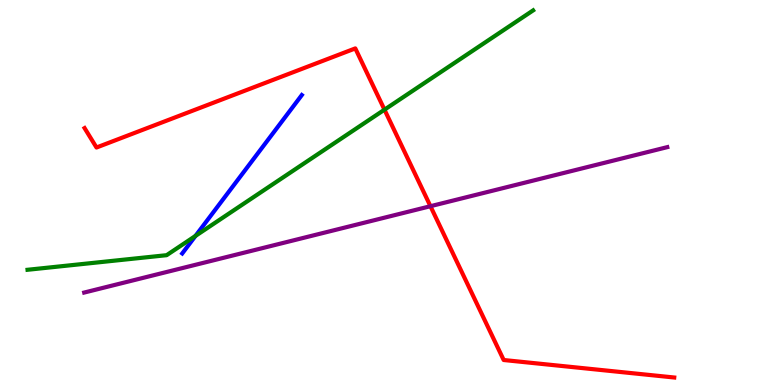[{'lines': ['blue', 'red'], 'intersections': []}, {'lines': ['green', 'red'], 'intersections': [{'x': 4.96, 'y': 7.15}]}, {'lines': ['purple', 'red'], 'intersections': [{'x': 5.55, 'y': 4.64}]}, {'lines': ['blue', 'green'], 'intersections': [{'x': 2.52, 'y': 3.87}]}, {'lines': ['blue', 'purple'], 'intersections': []}, {'lines': ['green', 'purple'], 'intersections': []}]